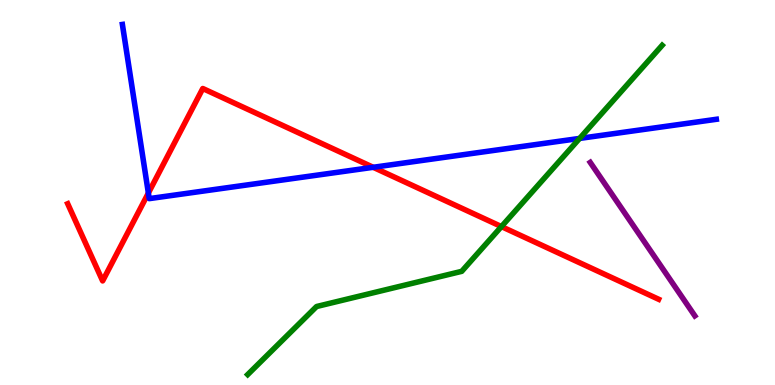[{'lines': ['blue', 'red'], 'intersections': [{'x': 1.91, 'y': 4.99}, {'x': 4.82, 'y': 5.65}]}, {'lines': ['green', 'red'], 'intersections': [{'x': 6.47, 'y': 4.11}]}, {'lines': ['purple', 'red'], 'intersections': []}, {'lines': ['blue', 'green'], 'intersections': [{'x': 7.48, 'y': 6.4}]}, {'lines': ['blue', 'purple'], 'intersections': []}, {'lines': ['green', 'purple'], 'intersections': []}]